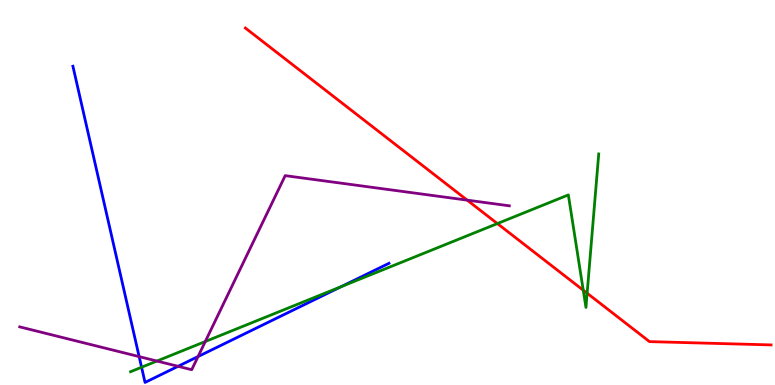[{'lines': ['blue', 'red'], 'intersections': []}, {'lines': ['green', 'red'], 'intersections': [{'x': 6.42, 'y': 4.19}, {'x': 7.53, 'y': 2.46}, {'x': 7.58, 'y': 2.38}]}, {'lines': ['purple', 'red'], 'intersections': [{'x': 6.03, 'y': 4.8}]}, {'lines': ['blue', 'green'], 'intersections': [{'x': 1.83, 'y': 0.461}, {'x': 4.4, 'y': 2.56}]}, {'lines': ['blue', 'purple'], 'intersections': [{'x': 1.8, 'y': 0.737}, {'x': 2.3, 'y': 0.485}, {'x': 2.56, 'y': 0.739}]}, {'lines': ['green', 'purple'], 'intersections': [{'x': 2.02, 'y': 0.622}, {'x': 2.65, 'y': 1.13}]}]